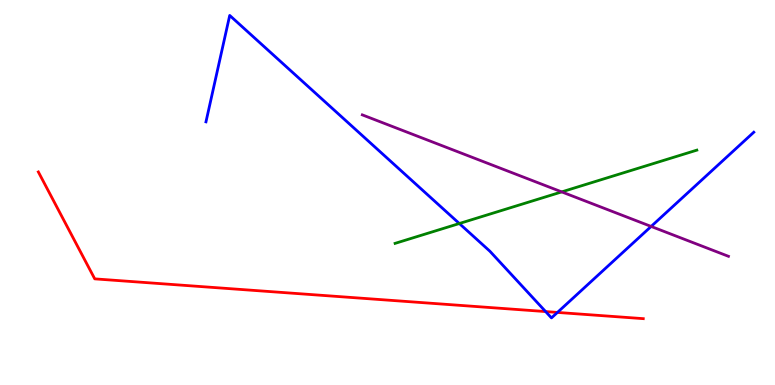[{'lines': ['blue', 'red'], 'intersections': [{'x': 7.04, 'y': 1.91}, {'x': 7.19, 'y': 1.89}]}, {'lines': ['green', 'red'], 'intersections': []}, {'lines': ['purple', 'red'], 'intersections': []}, {'lines': ['blue', 'green'], 'intersections': [{'x': 5.93, 'y': 4.19}]}, {'lines': ['blue', 'purple'], 'intersections': [{'x': 8.4, 'y': 4.12}]}, {'lines': ['green', 'purple'], 'intersections': [{'x': 7.25, 'y': 5.02}]}]